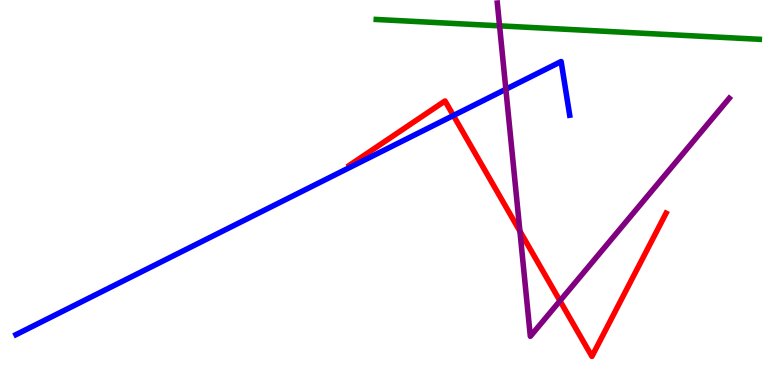[{'lines': ['blue', 'red'], 'intersections': [{'x': 5.85, 'y': 7.0}]}, {'lines': ['green', 'red'], 'intersections': []}, {'lines': ['purple', 'red'], 'intersections': [{'x': 6.71, 'y': 4.0}, {'x': 7.23, 'y': 2.19}]}, {'lines': ['blue', 'green'], 'intersections': []}, {'lines': ['blue', 'purple'], 'intersections': [{'x': 6.53, 'y': 7.68}]}, {'lines': ['green', 'purple'], 'intersections': [{'x': 6.45, 'y': 9.33}]}]